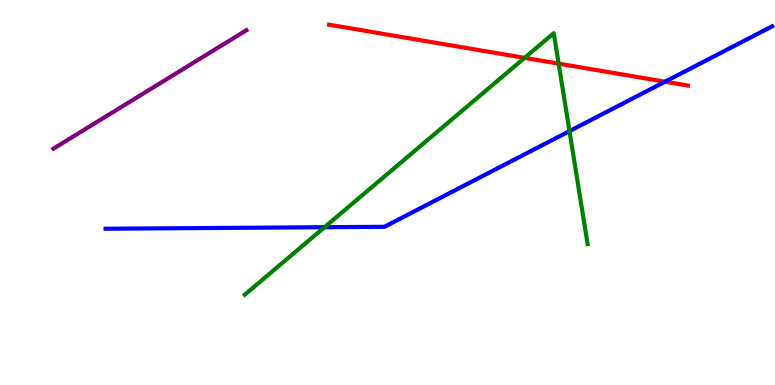[{'lines': ['blue', 'red'], 'intersections': [{'x': 8.58, 'y': 7.88}]}, {'lines': ['green', 'red'], 'intersections': [{'x': 6.77, 'y': 8.5}, {'x': 7.21, 'y': 8.35}]}, {'lines': ['purple', 'red'], 'intersections': []}, {'lines': ['blue', 'green'], 'intersections': [{'x': 4.19, 'y': 4.1}, {'x': 7.35, 'y': 6.59}]}, {'lines': ['blue', 'purple'], 'intersections': []}, {'lines': ['green', 'purple'], 'intersections': []}]